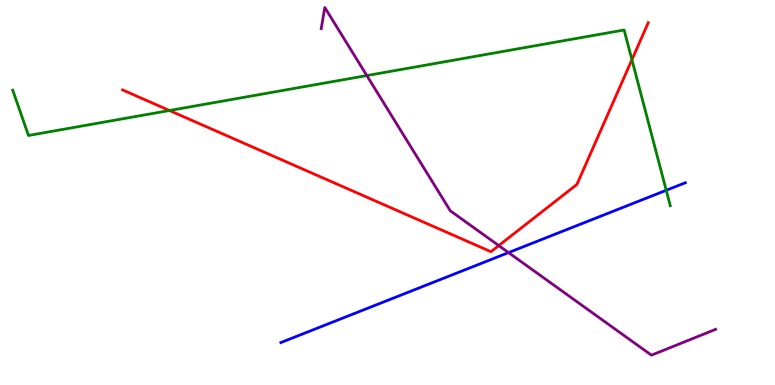[{'lines': ['blue', 'red'], 'intersections': []}, {'lines': ['green', 'red'], 'intersections': [{'x': 2.19, 'y': 7.13}, {'x': 8.15, 'y': 8.45}]}, {'lines': ['purple', 'red'], 'intersections': [{'x': 6.44, 'y': 3.62}]}, {'lines': ['blue', 'green'], 'intersections': [{'x': 8.6, 'y': 5.06}]}, {'lines': ['blue', 'purple'], 'intersections': [{'x': 6.56, 'y': 3.44}]}, {'lines': ['green', 'purple'], 'intersections': [{'x': 4.73, 'y': 8.04}]}]